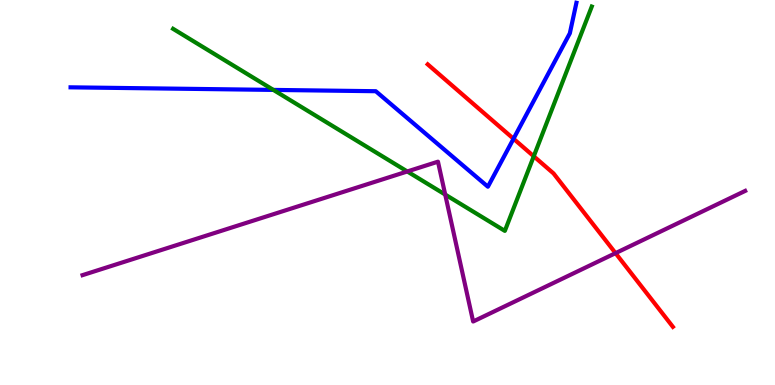[{'lines': ['blue', 'red'], 'intersections': [{'x': 6.63, 'y': 6.4}]}, {'lines': ['green', 'red'], 'intersections': [{'x': 6.89, 'y': 5.94}]}, {'lines': ['purple', 'red'], 'intersections': [{'x': 7.94, 'y': 3.42}]}, {'lines': ['blue', 'green'], 'intersections': [{'x': 3.53, 'y': 7.66}]}, {'lines': ['blue', 'purple'], 'intersections': []}, {'lines': ['green', 'purple'], 'intersections': [{'x': 5.26, 'y': 5.55}, {'x': 5.74, 'y': 4.95}]}]